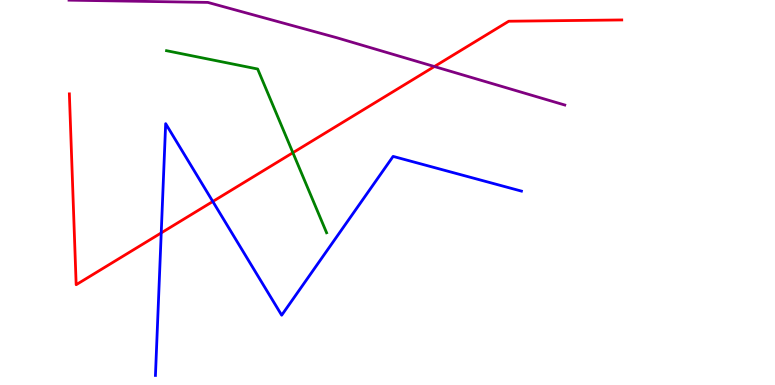[{'lines': ['blue', 'red'], 'intersections': [{'x': 2.08, 'y': 3.95}, {'x': 2.75, 'y': 4.77}]}, {'lines': ['green', 'red'], 'intersections': [{'x': 3.78, 'y': 6.03}]}, {'lines': ['purple', 'red'], 'intersections': [{'x': 5.6, 'y': 8.27}]}, {'lines': ['blue', 'green'], 'intersections': []}, {'lines': ['blue', 'purple'], 'intersections': []}, {'lines': ['green', 'purple'], 'intersections': []}]